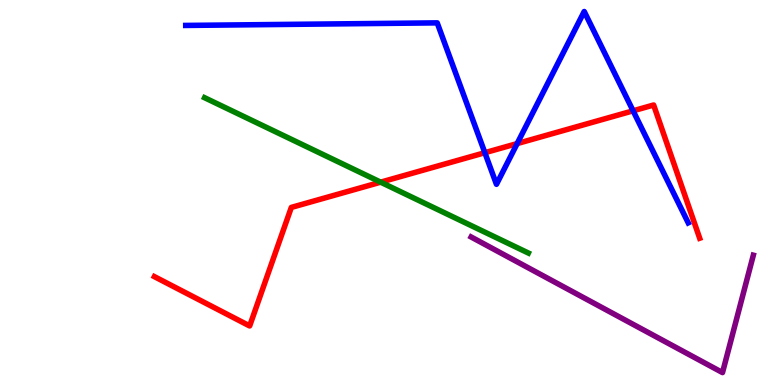[{'lines': ['blue', 'red'], 'intersections': [{'x': 6.26, 'y': 6.03}, {'x': 6.67, 'y': 6.27}, {'x': 8.17, 'y': 7.12}]}, {'lines': ['green', 'red'], 'intersections': [{'x': 4.91, 'y': 5.27}]}, {'lines': ['purple', 'red'], 'intersections': []}, {'lines': ['blue', 'green'], 'intersections': []}, {'lines': ['blue', 'purple'], 'intersections': []}, {'lines': ['green', 'purple'], 'intersections': []}]